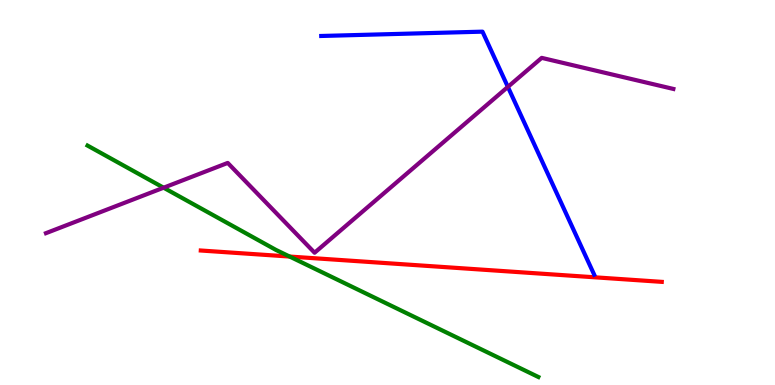[{'lines': ['blue', 'red'], 'intersections': []}, {'lines': ['green', 'red'], 'intersections': [{'x': 3.74, 'y': 3.34}]}, {'lines': ['purple', 'red'], 'intersections': []}, {'lines': ['blue', 'green'], 'intersections': []}, {'lines': ['blue', 'purple'], 'intersections': [{'x': 6.55, 'y': 7.74}]}, {'lines': ['green', 'purple'], 'intersections': [{'x': 2.11, 'y': 5.12}]}]